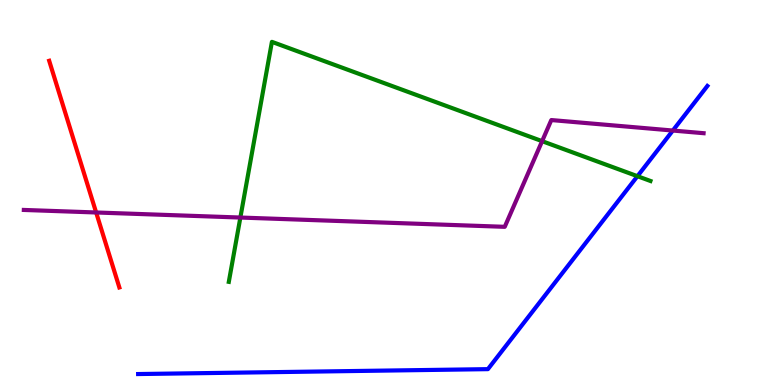[{'lines': ['blue', 'red'], 'intersections': []}, {'lines': ['green', 'red'], 'intersections': []}, {'lines': ['purple', 'red'], 'intersections': [{'x': 1.24, 'y': 4.48}]}, {'lines': ['blue', 'green'], 'intersections': [{'x': 8.23, 'y': 5.42}]}, {'lines': ['blue', 'purple'], 'intersections': [{'x': 8.68, 'y': 6.61}]}, {'lines': ['green', 'purple'], 'intersections': [{'x': 3.1, 'y': 4.35}, {'x': 6.99, 'y': 6.33}]}]